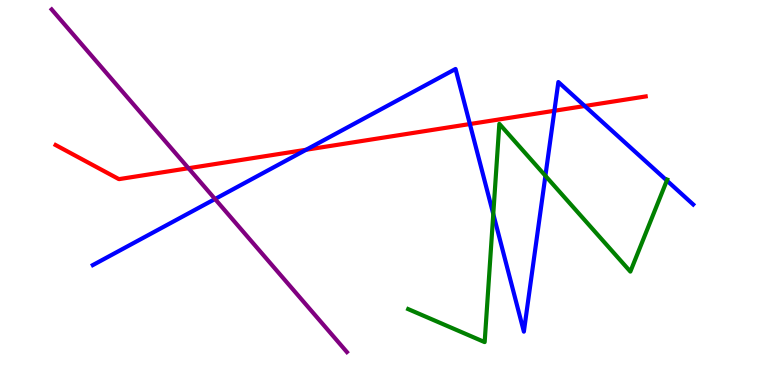[{'lines': ['blue', 'red'], 'intersections': [{'x': 3.95, 'y': 6.11}, {'x': 6.06, 'y': 6.78}, {'x': 7.15, 'y': 7.12}, {'x': 7.55, 'y': 7.25}]}, {'lines': ['green', 'red'], 'intersections': []}, {'lines': ['purple', 'red'], 'intersections': [{'x': 2.43, 'y': 5.63}]}, {'lines': ['blue', 'green'], 'intersections': [{'x': 6.36, 'y': 4.44}, {'x': 7.04, 'y': 5.43}, {'x': 8.6, 'y': 5.31}]}, {'lines': ['blue', 'purple'], 'intersections': [{'x': 2.77, 'y': 4.83}]}, {'lines': ['green', 'purple'], 'intersections': []}]